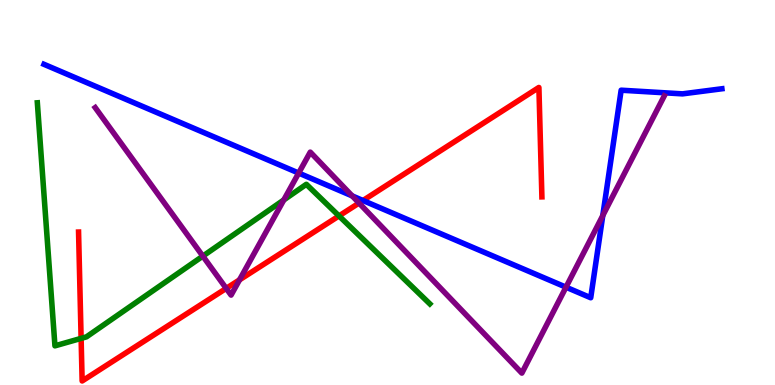[{'lines': ['blue', 'red'], 'intersections': [{'x': 4.68, 'y': 4.79}]}, {'lines': ['green', 'red'], 'intersections': [{'x': 1.05, 'y': 1.21}, {'x': 4.37, 'y': 4.39}]}, {'lines': ['purple', 'red'], 'intersections': [{'x': 2.92, 'y': 2.51}, {'x': 3.09, 'y': 2.73}, {'x': 4.63, 'y': 4.73}]}, {'lines': ['blue', 'green'], 'intersections': []}, {'lines': ['blue', 'purple'], 'intersections': [{'x': 3.85, 'y': 5.5}, {'x': 4.54, 'y': 4.91}, {'x': 7.3, 'y': 2.54}, {'x': 7.78, 'y': 4.4}]}, {'lines': ['green', 'purple'], 'intersections': [{'x': 2.62, 'y': 3.35}, {'x': 3.66, 'y': 4.81}]}]